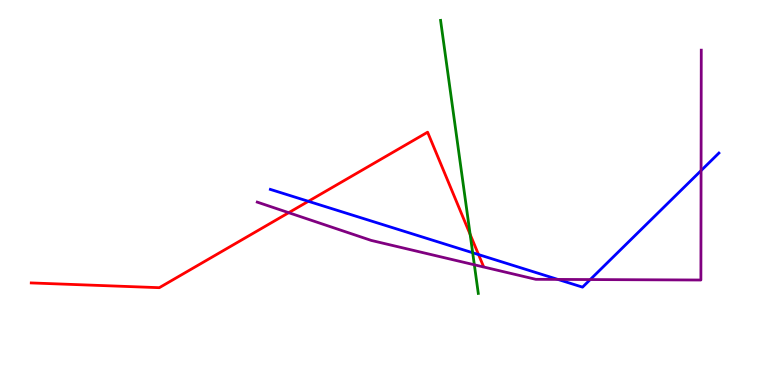[{'lines': ['blue', 'red'], 'intersections': [{'x': 3.98, 'y': 4.77}, {'x': 6.17, 'y': 3.39}]}, {'lines': ['green', 'red'], 'intersections': [{'x': 6.07, 'y': 3.91}]}, {'lines': ['purple', 'red'], 'intersections': [{'x': 3.73, 'y': 4.48}]}, {'lines': ['blue', 'green'], 'intersections': [{'x': 6.1, 'y': 3.44}]}, {'lines': ['blue', 'purple'], 'intersections': [{'x': 7.2, 'y': 2.74}, {'x': 7.62, 'y': 2.74}, {'x': 9.05, 'y': 5.57}]}, {'lines': ['green', 'purple'], 'intersections': [{'x': 6.12, 'y': 3.12}]}]